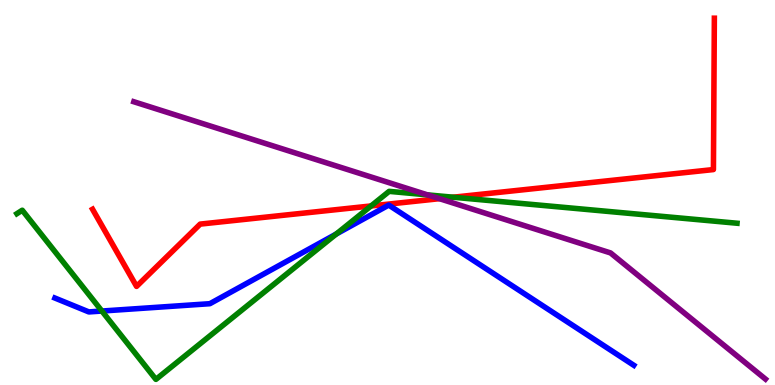[{'lines': ['blue', 'red'], 'intersections': []}, {'lines': ['green', 'red'], 'intersections': [{'x': 4.79, 'y': 4.65}, {'x': 5.85, 'y': 4.88}]}, {'lines': ['purple', 'red'], 'intersections': [{'x': 5.67, 'y': 4.84}]}, {'lines': ['blue', 'green'], 'intersections': [{'x': 1.31, 'y': 1.92}, {'x': 4.34, 'y': 3.92}]}, {'lines': ['blue', 'purple'], 'intersections': []}, {'lines': ['green', 'purple'], 'intersections': [{'x': 5.52, 'y': 4.94}]}]